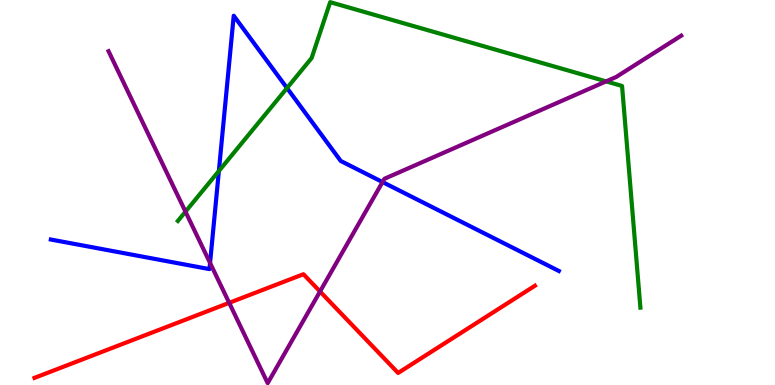[{'lines': ['blue', 'red'], 'intersections': []}, {'lines': ['green', 'red'], 'intersections': []}, {'lines': ['purple', 'red'], 'intersections': [{'x': 2.96, 'y': 2.13}, {'x': 4.13, 'y': 2.43}]}, {'lines': ['blue', 'green'], 'intersections': [{'x': 2.82, 'y': 5.56}, {'x': 3.7, 'y': 7.71}]}, {'lines': ['blue', 'purple'], 'intersections': [{'x': 2.71, 'y': 3.17}, {'x': 4.94, 'y': 5.27}]}, {'lines': ['green', 'purple'], 'intersections': [{'x': 2.39, 'y': 4.5}, {'x': 7.82, 'y': 7.89}]}]